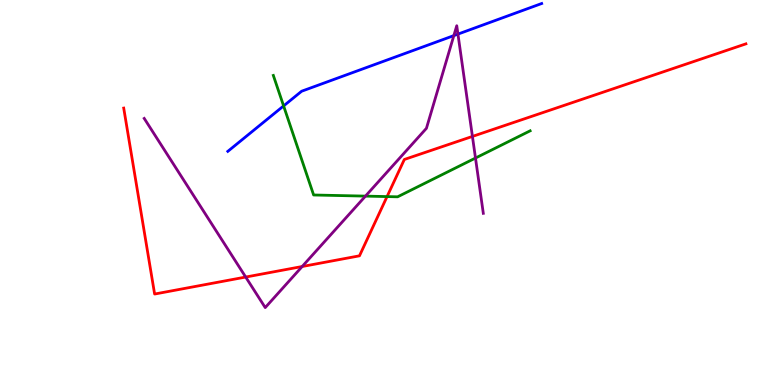[{'lines': ['blue', 'red'], 'intersections': []}, {'lines': ['green', 'red'], 'intersections': [{'x': 4.99, 'y': 4.89}]}, {'lines': ['purple', 'red'], 'intersections': [{'x': 3.17, 'y': 2.8}, {'x': 3.9, 'y': 3.08}, {'x': 6.1, 'y': 6.46}]}, {'lines': ['blue', 'green'], 'intersections': [{'x': 3.66, 'y': 7.25}]}, {'lines': ['blue', 'purple'], 'intersections': [{'x': 5.86, 'y': 9.08}, {'x': 5.91, 'y': 9.11}]}, {'lines': ['green', 'purple'], 'intersections': [{'x': 4.72, 'y': 4.91}, {'x': 6.14, 'y': 5.9}]}]